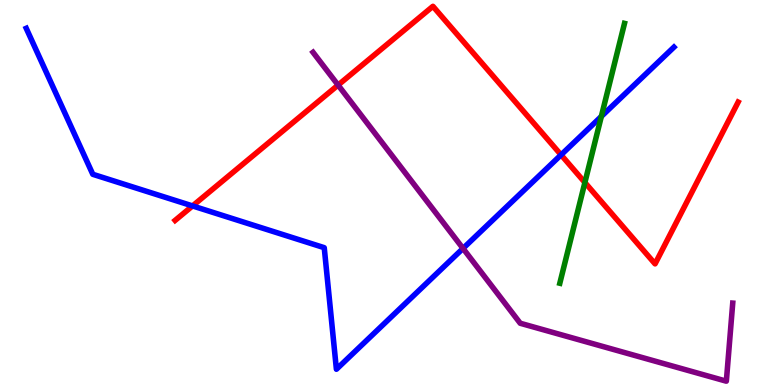[{'lines': ['blue', 'red'], 'intersections': [{'x': 2.48, 'y': 4.65}, {'x': 7.24, 'y': 5.98}]}, {'lines': ['green', 'red'], 'intersections': [{'x': 7.55, 'y': 5.26}]}, {'lines': ['purple', 'red'], 'intersections': [{'x': 4.36, 'y': 7.79}]}, {'lines': ['blue', 'green'], 'intersections': [{'x': 7.76, 'y': 6.98}]}, {'lines': ['blue', 'purple'], 'intersections': [{'x': 5.97, 'y': 3.55}]}, {'lines': ['green', 'purple'], 'intersections': []}]